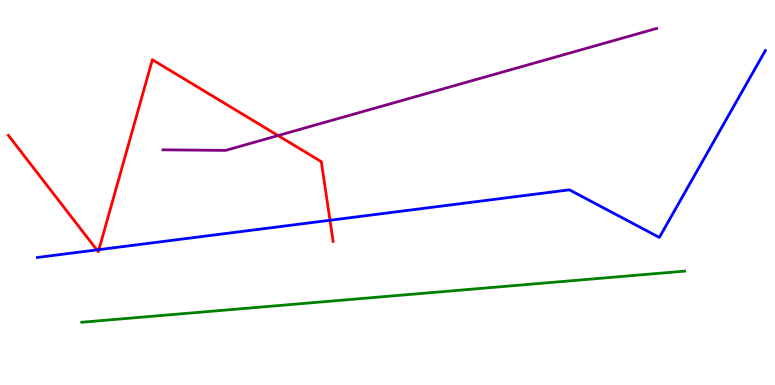[{'lines': ['blue', 'red'], 'intersections': [{'x': 1.25, 'y': 3.51}, {'x': 1.28, 'y': 3.52}, {'x': 4.26, 'y': 4.28}]}, {'lines': ['green', 'red'], 'intersections': []}, {'lines': ['purple', 'red'], 'intersections': [{'x': 3.59, 'y': 6.48}]}, {'lines': ['blue', 'green'], 'intersections': []}, {'lines': ['blue', 'purple'], 'intersections': []}, {'lines': ['green', 'purple'], 'intersections': []}]